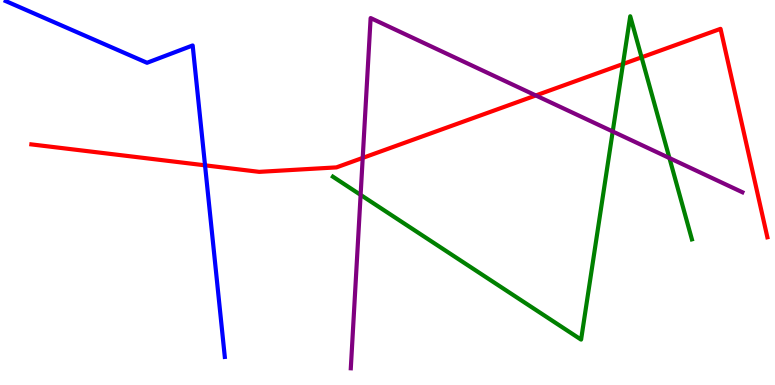[{'lines': ['blue', 'red'], 'intersections': [{'x': 2.65, 'y': 5.71}]}, {'lines': ['green', 'red'], 'intersections': [{'x': 8.04, 'y': 8.34}, {'x': 8.28, 'y': 8.51}]}, {'lines': ['purple', 'red'], 'intersections': [{'x': 4.68, 'y': 5.9}, {'x': 6.91, 'y': 7.52}]}, {'lines': ['blue', 'green'], 'intersections': []}, {'lines': ['blue', 'purple'], 'intersections': []}, {'lines': ['green', 'purple'], 'intersections': [{'x': 4.65, 'y': 4.94}, {'x': 7.91, 'y': 6.58}, {'x': 8.64, 'y': 5.89}]}]